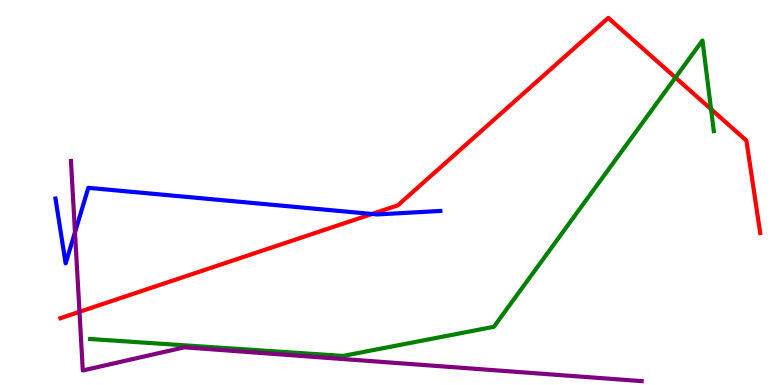[{'lines': ['blue', 'red'], 'intersections': [{'x': 4.8, 'y': 4.44}]}, {'lines': ['green', 'red'], 'intersections': [{'x': 8.72, 'y': 7.99}, {'x': 9.17, 'y': 7.16}]}, {'lines': ['purple', 'red'], 'intersections': [{'x': 1.03, 'y': 1.9}]}, {'lines': ['blue', 'green'], 'intersections': []}, {'lines': ['blue', 'purple'], 'intersections': [{'x': 0.968, 'y': 3.97}]}, {'lines': ['green', 'purple'], 'intersections': []}]